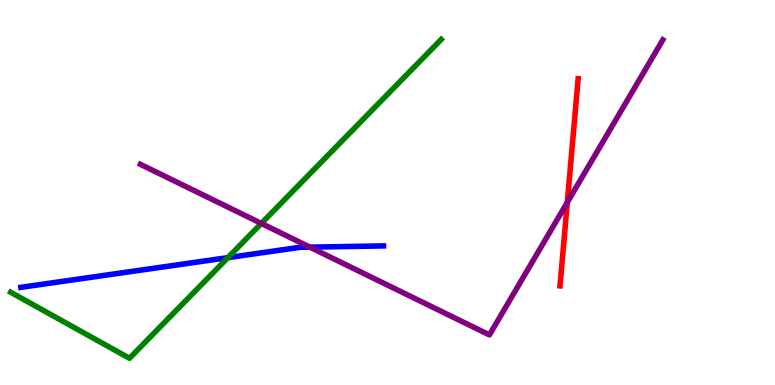[{'lines': ['blue', 'red'], 'intersections': []}, {'lines': ['green', 'red'], 'intersections': []}, {'lines': ['purple', 'red'], 'intersections': [{'x': 7.32, 'y': 4.74}]}, {'lines': ['blue', 'green'], 'intersections': [{'x': 2.94, 'y': 3.31}]}, {'lines': ['blue', 'purple'], 'intersections': [{'x': 4.0, 'y': 3.58}]}, {'lines': ['green', 'purple'], 'intersections': [{'x': 3.37, 'y': 4.2}]}]